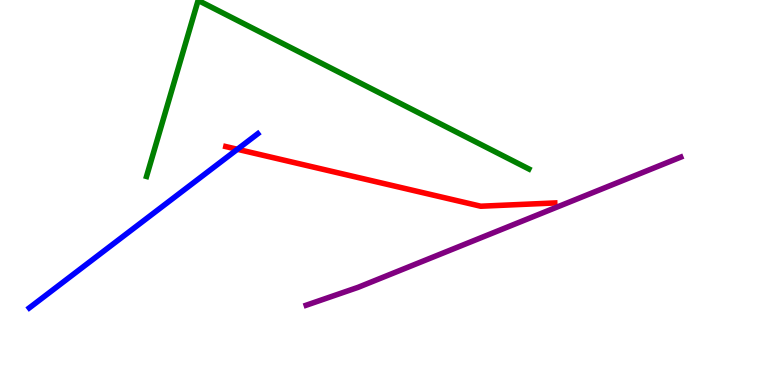[{'lines': ['blue', 'red'], 'intersections': [{'x': 3.06, 'y': 6.12}]}, {'lines': ['green', 'red'], 'intersections': []}, {'lines': ['purple', 'red'], 'intersections': []}, {'lines': ['blue', 'green'], 'intersections': []}, {'lines': ['blue', 'purple'], 'intersections': []}, {'lines': ['green', 'purple'], 'intersections': []}]